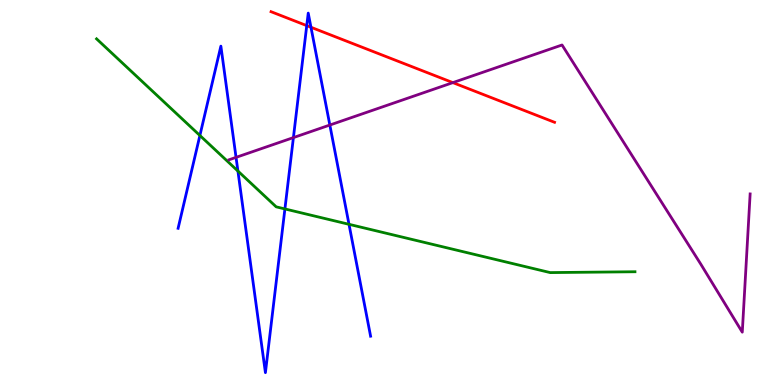[{'lines': ['blue', 'red'], 'intersections': [{'x': 3.96, 'y': 9.33}, {'x': 4.01, 'y': 9.29}]}, {'lines': ['green', 'red'], 'intersections': []}, {'lines': ['purple', 'red'], 'intersections': [{'x': 5.84, 'y': 7.85}]}, {'lines': ['blue', 'green'], 'intersections': [{'x': 2.58, 'y': 6.48}, {'x': 3.07, 'y': 5.56}, {'x': 3.68, 'y': 4.57}, {'x': 4.5, 'y': 4.17}]}, {'lines': ['blue', 'purple'], 'intersections': [{'x': 3.05, 'y': 5.91}, {'x': 3.79, 'y': 6.43}, {'x': 4.26, 'y': 6.75}]}, {'lines': ['green', 'purple'], 'intersections': []}]